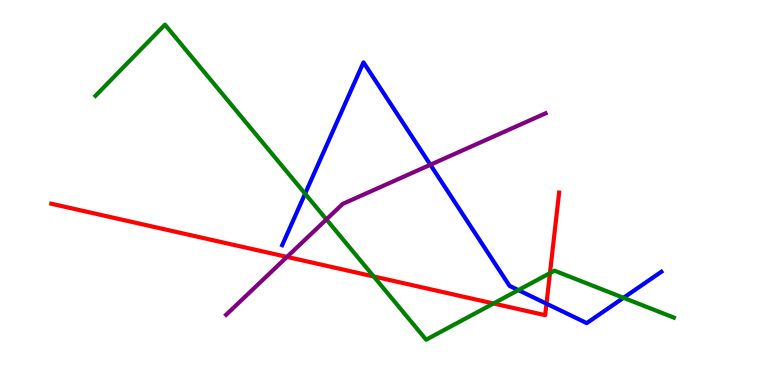[{'lines': ['blue', 'red'], 'intersections': [{'x': 7.05, 'y': 2.11}]}, {'lines': ['green', 'red'], 'intersections': [{'x': 4.82, 'y': 2.82}, {'x': 6.37, 'y': 2.12}, {'x': 7.1, 'y': 2.91}]}, {'lines': ['purple', 'red'], 'intersections': [{'x': 3.7, 'y': 3.33}]}, {'lines': ['blue', 'green'], 'intersections': [{'x': 3.94, 'y': 4.97}, {'x': 6.69, 'y': 2.46}, {'x': 8.05, 'y': 2.26}]}, {'lines': ['blue', 'purple'], 'intersections': [{'x': 5.55, 'y': 5.72}]}, {'lines': ['green', 'purple'], 'intersections': [{'x': 4.21, 'y': 4.3}]}]